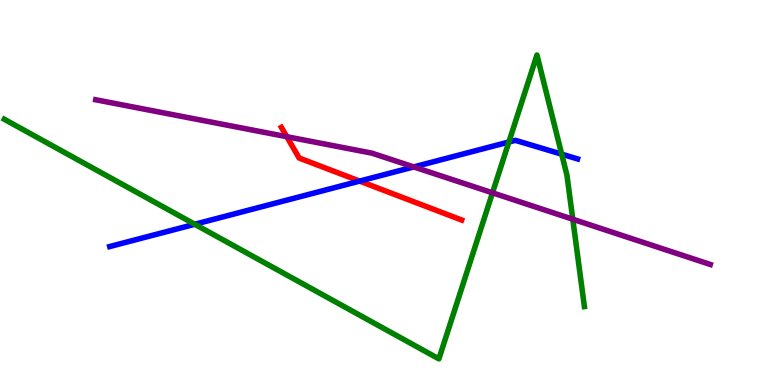[{'lines': ['blue', 'red'], 'intersections': [{'x': 4.64, 'y': 5.3}]}, {'lines': ['green', 'red'], 'intersections': []}, {'lines': ['purple', 'red'], 'intersections': [{'x': 3.7, 'y': 6.45}]}, {'lines': ['blue', 'green'], 'intersections': [{'x': 2.51, 'y': 4.17}, {'x': 6.57, 'y': 6.31}, {'x': 7.25, 'y': 6.0}]}, {'lines': ['blue', 'purple'], 'intersections': [{'x': 5.34, 'y': 5.66}]}, {'lines': ['green', 'purple'], 'intersections': [{'x': 6.35, 'y': 4.99}, {'x': 7.39, 'y': 4.31}]}]